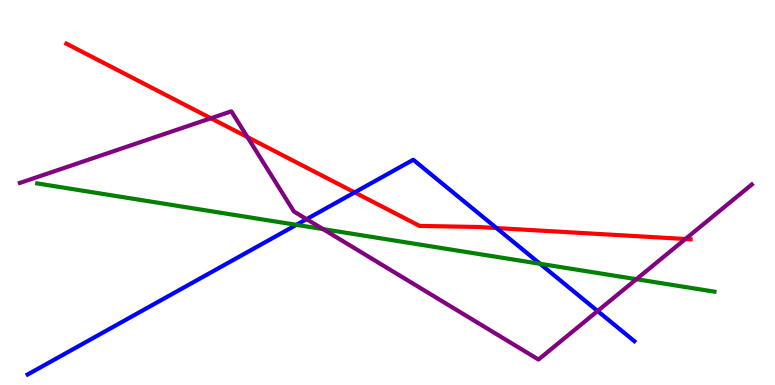[{'lines': ['blue', 'red'], 'intersections': [{'x': 4.58, 'y': 5.0}, {'x': 6.41, 'y': 4.08}]}, {'lines': ['green', 'red'], 'intersections': []}, {'lines': ['purple', 'red'], 'intersections': [{'x': 2.72, 'y': 6.93}, {'x': 3.19, 'y': 6.44}, {'x': 8.84, 'y': 3.79}]}, {'lines': ['blue', 'green'], 'intersections': [{'x': 3.82, 'y': 4.16}, {'x': 6.97, 'y': 3.15}]}, {'lines': ['blue', 'purple'], 'intersections': [{'x': 3.96, 'y': 4.31}, {'x': 7.71, 'y': 1.92}]}, {'lines': ['green', 'purple'], 'intersections': [{'x': 4.17, 'y': 4.05}, {'x': 8.21, 'y': 2.75}]}]